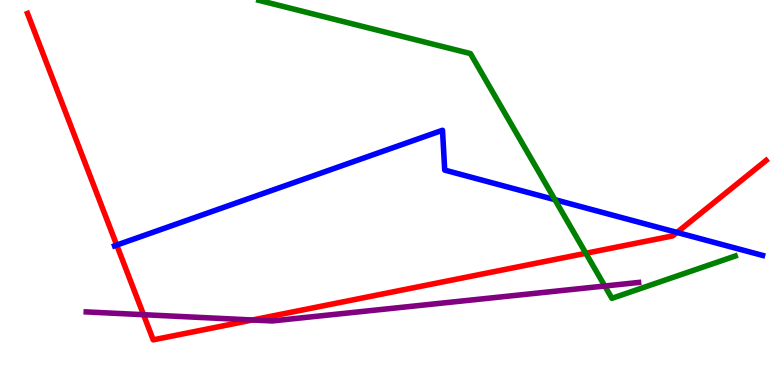[{'lines': ['blue', 'red'], 'intersections': [{'x': 1.51, 'y': 3.63}, {'x': 8.74, 'y': 3.96}]}, {'lines': ['green', 'red'], 'intersections': [{'x': 7.56, 'y': 3.42}]}, {'lines': ['purple', 'red'], 'intersections': [{'x': 1.85, 'y': 1.83}, {'x': 3.26, 'y': 1.69}]}, {'lines': ['blue', 'green'], 'intersections': [{'x': 7.16, 'y': 4.81}]}, {'lines': ['blue', 'purple'], 'intersections': []}, {'lines': ['green', 'purple'], 'intersections': [{'x': 7.8, 'y': 2.57}]}]